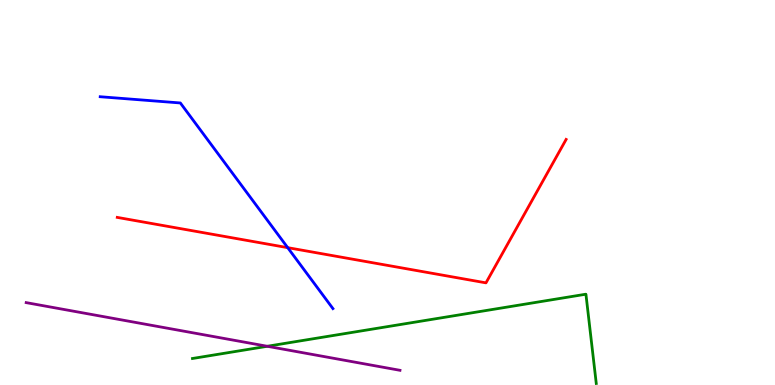[{'lines': ['blue', 'red'], 'intersections': [{'x': 3.71, 'y': 3.57}]}, {'lines': ['green', 'red'], 'intersections': []}, {'lines': ['purple', 'red'], 'intersections': []}, {'lines': ['blue', 'green'], 'intersections': []}, {'lines': ['blue', 'purple'], 'intersections': []}, {'lines': ['green', 'purple'], 'intersections': [{'x': 3.45, 'y': 1.01}]}]